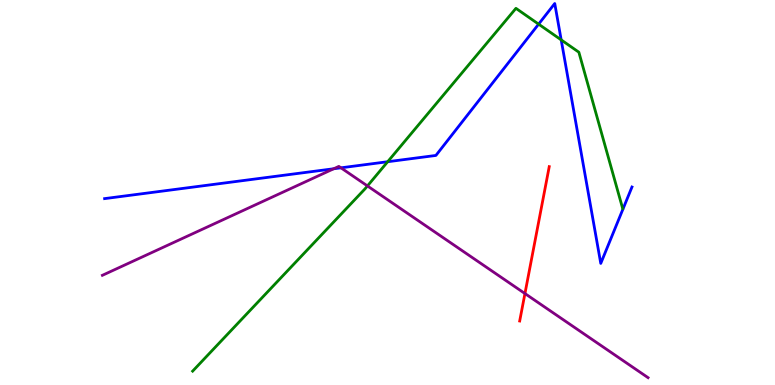[{'lines': ['blue', 'red'], 'intersections': []}, {'lines': ['green', 'red'], 'intersections': []}, {'lines': ['purple', 'red'], 'intersections': [{'x': 6.77, 'y': 2.38}]}, {'lines': ['blue', 'green'], 'intersections': [{'x': 5.0, 'y': 5.8}, {'x': 6.95, 'y': 9.37}, {'x': 7.24, 'y': 8.96}]}, {'lines': ['blue', 'purple'], 'intersections': [{'x': 4.31, 'y': 5.62}, {'x': 4.4, 'y': 5.64}]}, {'lines': ['green', 'purple'], 'intersections': [{'x': 4.74, 'y': 5.17}]}]